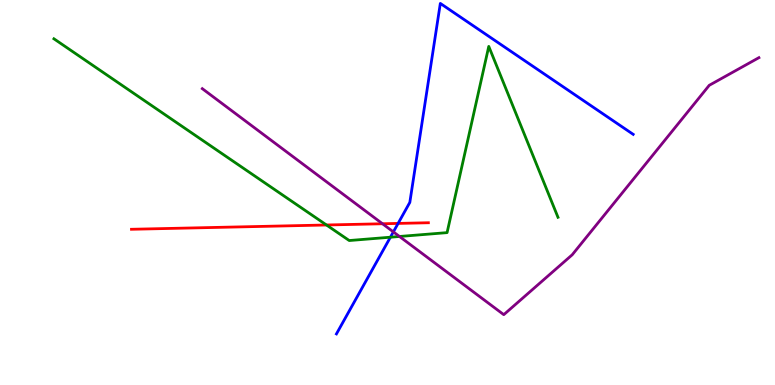[{'lines': ['blue', 'red'], 'intersections': [{'x': 5.14, 'y': 4.2}]}, {'lines': ['green', 'red'], 'intersections': [{'x': 4.21, 'y': 4.16}]}, {'lines': ['purple', 'red'], 'intersections': [{'x': 4.94, 'y': 4.19}]}, {'lines': ['blue', 'green'], 'intersections': [{'x': 5.04, 'y': 3.84}]}, {'lines': ['blue', 'purple'], 'intersections': [{'x': 5.08, 'y': 3.98}]}, {'lines': ['green', 'purple'], 'intersections': [{'x': 5.15, 'y': 3.86}]}]